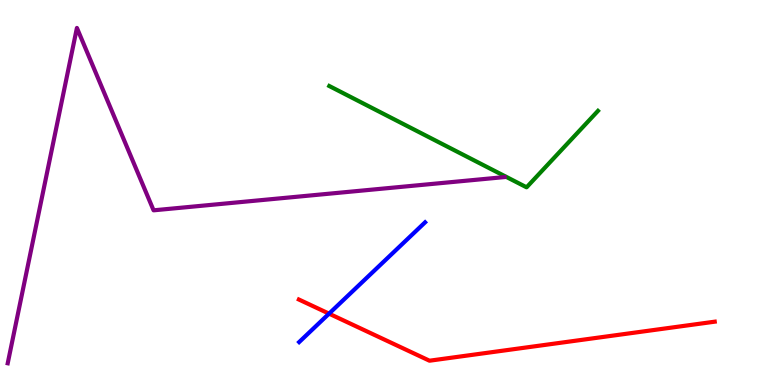[{'lines': ['blue', 'red'], 'intersections': [{'x': 4.25, 'y': 1.85}]}, {'lines': ['green', 'red'], 'intersections': []}, {'lines': ['purple', 'red'], 'intersections': []}, {'lines': ['blue', 'green'], 'intersections': []}, {'lines': ['blue', 'purple'], 'intersections': []}, {'lines': ['green', 'purple'], 'intersections': []}]